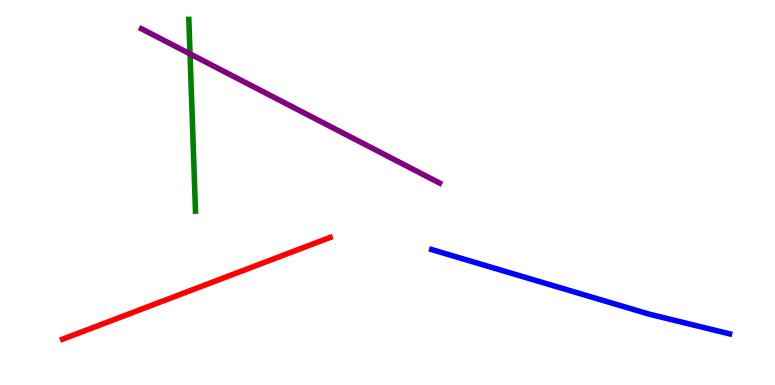[{'lines': ['blue', 'red'], 'intersections': []}, {'lines': ['green', 'red'], 'intersections': []}, {'lines': ['purple', 'red'], 'intersections': []}, {'lines': ['blue', 'green'], 'intersections': []}, {'lines': ['blue', 'purple'], 'intersections': []}, {'lines': ['green', 'purple'], 'intersections': [{'x': 2.45, 'y': 8.6}]}]